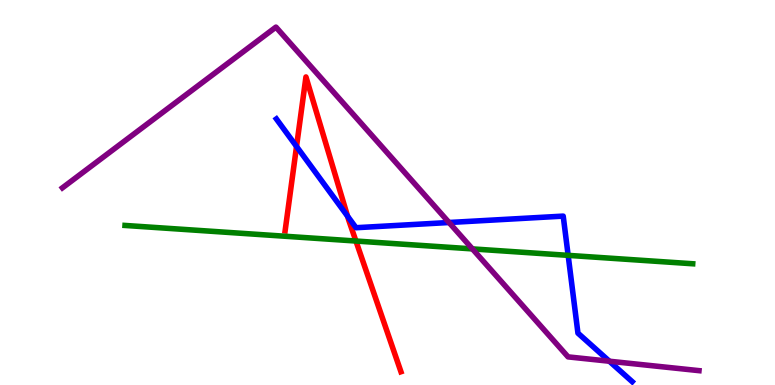[{'lines': ['blue', 'red'], 'intersections': [{'x': 3.83, 'y': 6.2}, {'x': 4.48, 'y': 4.38}]}, {'lines': ['green', 'red'], 'intersections': [{'x': 4.59, 'y': 3.74}]}, {'lines': ['purple', 'red'], 'intersections': []}, {'lines': ['blue', 'green'], 'intersections': [{'x': 7.33, 'y': 3.37}]}, {'lines': ['blue', 'purple'], 'intersections': [{'x': 5.79, 'y': 4.22}, {'x': 7.86, 'y': 0.618}]}, {'lines': ['green', 'purple'], 'intersections': [{'x': 6.1, 'y': 3.54}]}]